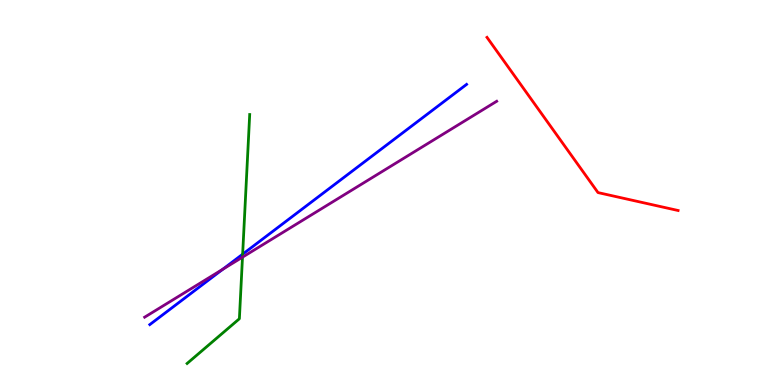[{'lines': ['blue', 'red'], 'intersections': []}, {'lines': ['green', 'red'], 'intersections': []}, {'lines': ['purple', 'red'], 'intersections': []}, {'lines': ['blue', 'green'], 'intersections': [{'x': 3.13, 'y': 3.4}]}, {'lines': ['blue', 'purple'], 'intersections': [{'x': 2.87, 'y': 3.01}]}, {'lines': ['green', 'purple'], 'intersections': [{'x': 3.13, 'y': 3.32}]}]